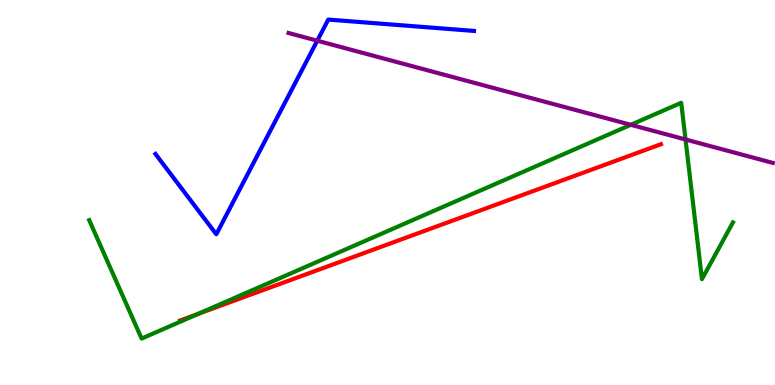[{'lines': ['blue', 'red'], 'intersections': []}, {'lines': ['green', 'red'], 'intersections': [{'x': 2.55, 'y': 1.85}]}, {'lines': ['purple', 'red'], 'intersections': []}, {'lines': ['blue', 'green'], 'intersections': []}, {'lines': ['blue', 'purple'], 'intersections': [{'x': 4.09, 'y': 8.94}]}, {'lines': ['green', 'purple'], 'intersections': [{'x': 8.14, 'y': 6.76}, {'x': 8.85, 'y': 6.38}]}]